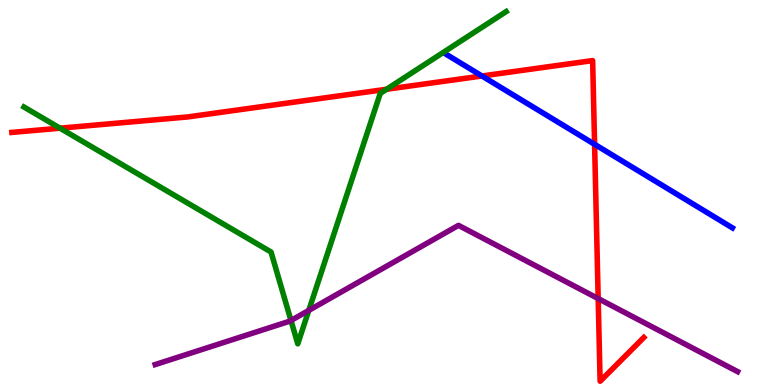[{'lines': ['blue', 'red'], 'intersections': [{'x': 6.22, 'y': 8.03}, {'x': 7.67, 'y': 6.25}]}, {'lines': ['green', 'red'], 'intersections': [{'x': 0.774, 'y': 6.67}, {'x': 4.99, 'y': 7.68}]}, {'lines': ['purple', 'red'], 'intersections': [{'x': 7.72, 'y': 2.24}]}, {'lines': ['blue', 'green'], 'intersections': []}, {'lines': ['blue', 'purple'], 'intersections': []}, {'lines': ['green', 'purple'], 'intersections': [{'x': 3.75, 'y': 1.68}, {'x': 3.98, 'y': 1.94}]}]